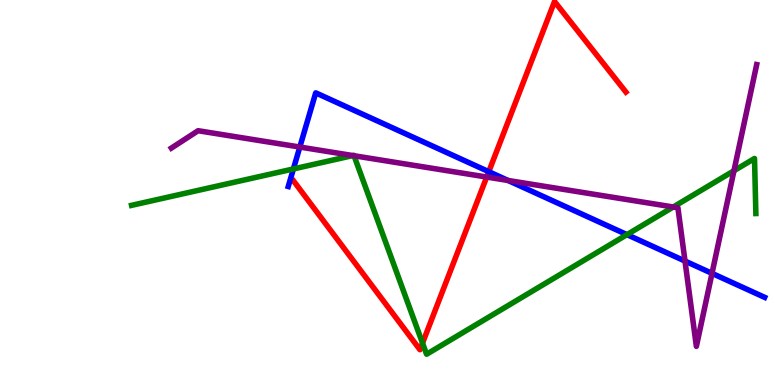[{'lines': ['blue', 'red'], 'intersections': [{'x': 6.31, 'y': 5.54}]}, {'lines': ['green', 'red'], 'intersections': [{'x': 5.45, 'y': 1.09}]}, {'lines': ['purple', 'red'], 'intersections': [{'x': 6.28, 'y': 5.4}]}, {'lines': ['blue', 'green'], 'intersections': [{'x': 3.79, 'y': 5.61}, {'x': 8.09, 'y': 3.91}]}, {'lines': ['blue', 'purple'], 'intersections': [{'x': 3.87, 'y': 6.18}, {'x': 6.56, 'y': 5.31}, {'x': 8.84, 'y': 3.22}, {'x': 9.19, 'y': 2.9}]}, {'lines': ['green', 'purple'], 'intersections': [{'x': 4.55, 'y': 5.96}, {'x': 4.57, 'y': 5.95}, {'x': 8.69, 'y': 4.62}, {'x': 9.47, 'y': 5.56}]}]